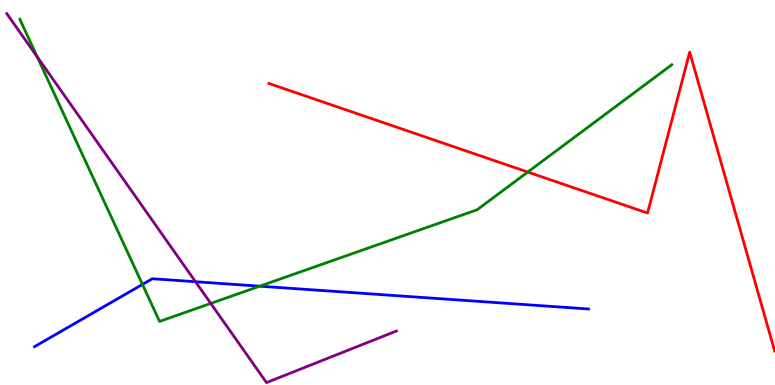[{'lines': ['blue', 'red'], 'intersections': []}, {'lines': ['green', 'red'], 'intersections': [{'x': 6.81, 'y': 5.53}]}, {'lines': ['purple', 'red'], 'intersections': []}, {'lines': ['blue', 'green'], 'intersections': [{'x': 1.84, 'y': 2.61}, {'x': 3.35, 'y': 2.57}]}, {'lines': ['blue', 'purple'], 'intersections': [{'x': 2.52, 'y': 2.68}]}, {'lines': ['green', 'purple'], 'intersections': [{'x': 0.481, 'y': 8.52}, {'x': 2.72, 'y': 2.12}]}]